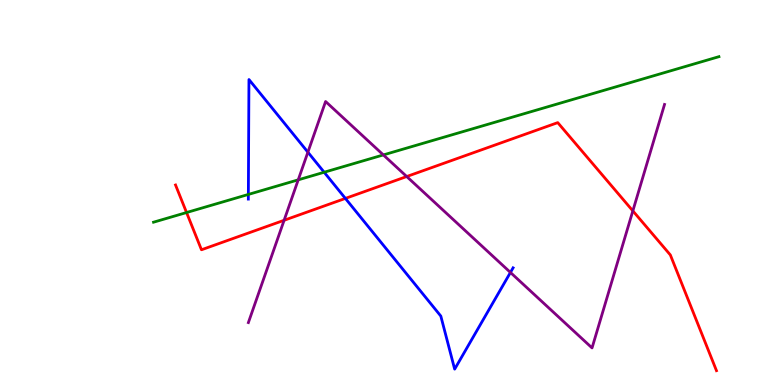[{'lines': ['blue', 'red'], 'intersections': [{'x': 4.46, 'y': 4.85}]}, {'lines': ['green', 'red'], 'intersections': [{'x': 2.41, 'y': 4.48}]}, {'lines': ['purple', 'red'], 'intersections': [{'x': 3.67, 'y': 4.28}, {'x': 5.25, 'y': 5.41}, {'x': 8.17, 'y': 4.52}]}, {'lines': ['blue', 'green'], 'intersections': [{'x': 3.2, 'y': 4.95}, {'x': 4.18, 'y': 5.53}]}, {'lines': ['blue', 'purple'], 'intersections': [{'x': 3.97, 'y': 6.05}, {'x': 6.59, 'y': 2.92}]}, {'lines': ['green', 'purple'], 'intersections': [{'x': 3.85, 'y': 5.33}, {'x': 4.95, 'y': 5.98}]}]